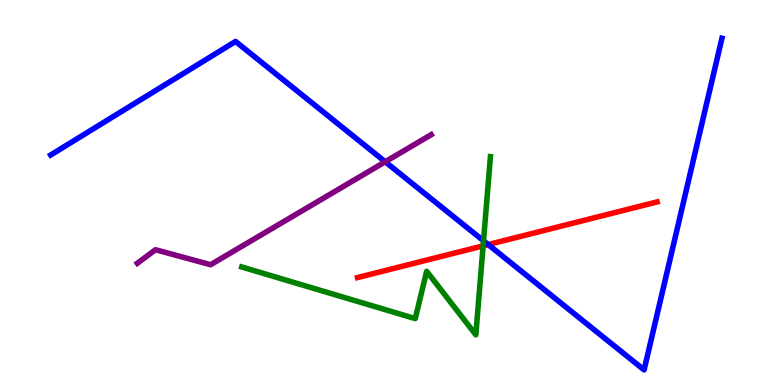[{'lines': ['blue', 'red'], 'intersections': [{'x': 6.3, 'y': 3.65}]}, {'lines': ['green', 'red'], 'intersections': [{'x': 6.23, 'y': 3.61}]}, {'lines': ['purple', 'red'], 'intersections': []}, {'lines': ['blue', 'green'], 'intersections': [{'x': 6.24, 'y': 3.75}]}, {'lines': ['blue', 'purple'], 'intersections': [{'x': 4.97, 'y': 5.8}]}, {'lines': ['green', 'purple'], 'intersections': []}]